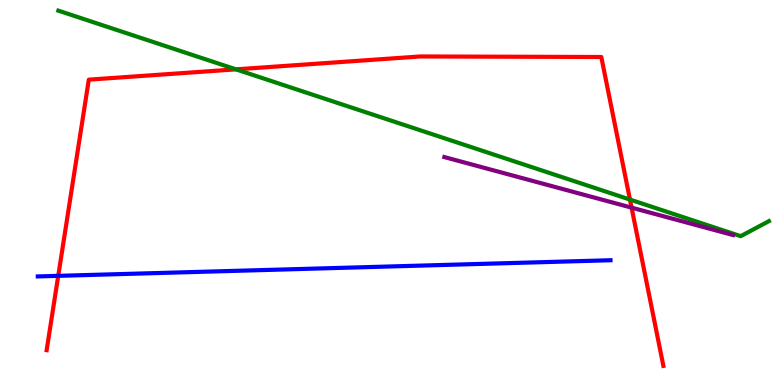[{'lines': ['blue', 'red'], 'intersections': [{'x': 0.751, 'y': 2.84}]}, {'lines': ['green', 'red'], 'intersections': [{'x': 3.04, 'y': 8.2}, {'x': 8.13, 'y': 4.82}]}, {'lines': ['purple', 'red'], 'intersections': [{'x': 8.15, 'y': 4.61}]}, {'lines': ['blue', 'green'], 'intersections': []}, {'lines': ['blue', 'purple'], 'intersections': []}, {'lines': ['green', 'purple'], 'intersections': []}]